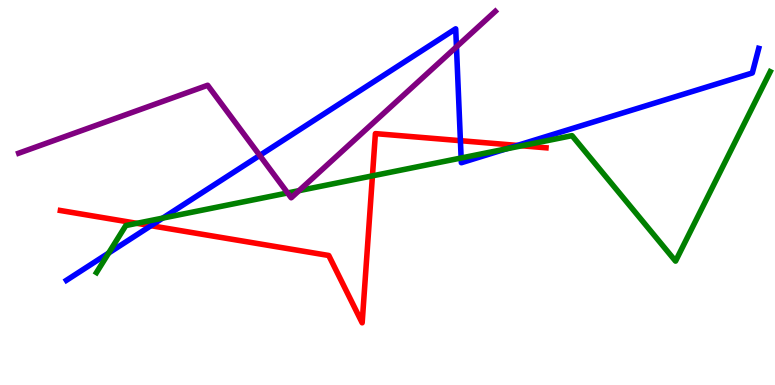[{'lines': ['blue', 'red'], 'intersections': [{'x': 1.95, 'y': 4.14}, {'x': 5.94, 'y': 6.35}, {'x': 6.68, 'y': 6.22}]}, {'lines': ['green', 'red'], 'intersections': [{'x': 1.77, 'y': 4.2}, {'x': 4.81, 'y': 5.43}, {'x': 6.73, 'y': 6.21}]}, {'lines': ['purple', 'red'], 'intersections': []}, {'lines': ['blue', 'green'], 'intersections': [{'x': 1.4, 'y': 3.43}, {'x': 2.1, 'y': 4.33}, {'x': 5.95, 'y': 5.9}, {'x': 6.53, 'y': 6.13}]}, {'lines': ['blue', 'purple'], 'intersections': [{'x': 3.35, 'y': 5.96}, {'x': 5.89, 'y': 8.78}]}, {'lines': ['green', 'purple'], 'intersections': [{'x': 3.71, 'y': 4.99}, {'x': 3.86, 'y': 5.05}]}]